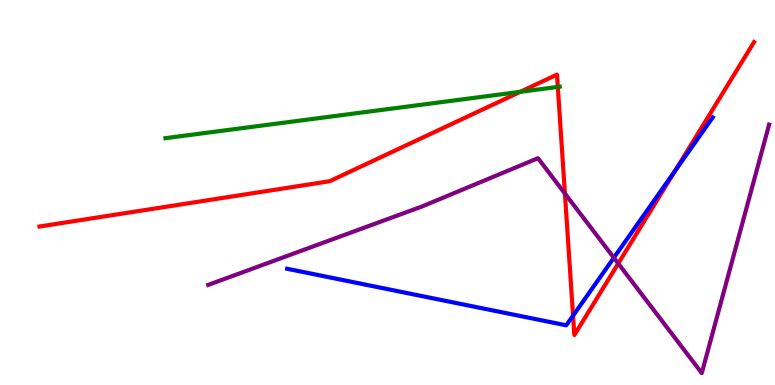[{'lines': ['blue', 'red'], 'intersections': [{'x': 7.39, 'y': 1.8}, {'x': 8.71, 'y': 5.56}]}, {'lines': ['green', 'red'], 'intersections': [{'x': 6.71, 'y': 7.62}, {'x': 7.2, 'y': 7.74}]}, {'lines': ['purple', 'red'], 'intersections': [{'x': 7.29, 'y': 4.97}, {'x': 7.98, 'y': 3.16}]}, {'lines': ['blue', 'green'], 'intersections': []}, {'lines': ['blue', 'purple'], 'intersections': [{'x': 7.92, 'y': 3.31}]}, {'lines': ['green', 'purple'], 'intersections': []}]